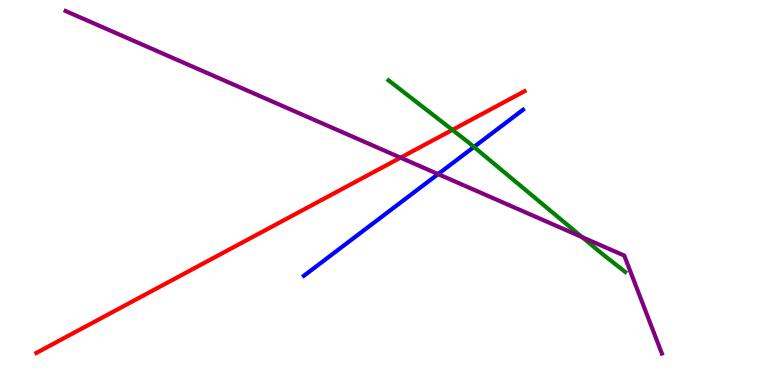[{'lines': ['blue', 'red'], 'intersections': []}, {'lines': ['green', 'red'], 'intersections': [{'x': 5.84, 'y': 6.63}]}, {'lines': ['purple', 'red'], 'intersections': [{'x': 5.17, 'y': 5.9}]}, {'lines': ['blue', 'green'], 'intersections': [{'x': 6.12, 'y': 6.18}]}, {'lines': ['blue', 'purple'], 'intersections': [{'x': 5.65, 'y': 5.48}]}, {'lines': ['green', 'purple'], 'intersections': [{'x': 7.51, 'y': 3.84}]}]